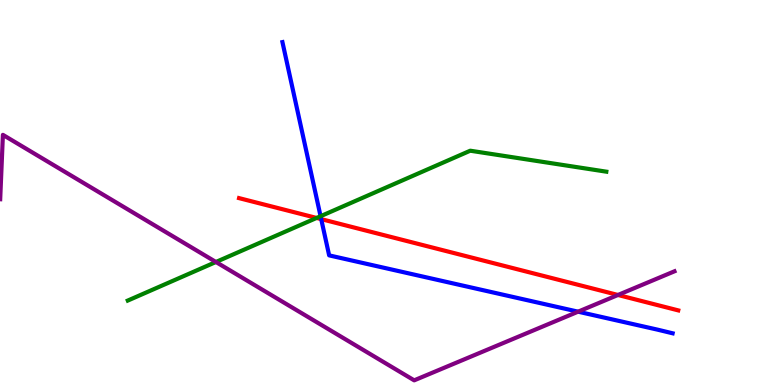[{'lines': ['blue', 'red'], 'intersections': [{'x': 4.14, 'y': 4.31}]}, {'lines': ['green', 'red'], 'intersections': [{'x': 4.09, 'y': 4.34}]}, {'lines': ['purple', 'red'], 'intersections': [{'x': 7.97, 'y': 2.34}]}, {'lines': ['blue', 'green'], 'intersections': [{'x': 4.14, 'y': 4.38}]}, {'lines': ['blue', 'purple'], 'intersections': [{'x': 7.46, 'y': 1.9}]}, {'lines': ['green', 'purple'], 'intersections': [{'x': 2.79, 'y': 3.19}]}]